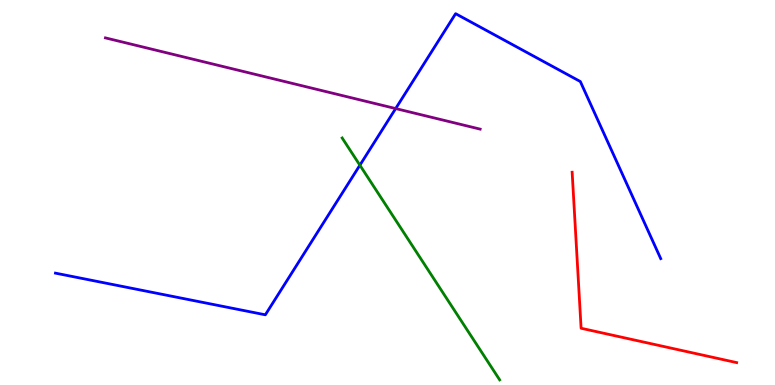[{'lines': ['blue', 'red'], 'intersections': []}, {'lines': ['green', 'red'], 'intersections': []}, {'lines': ['purple', 'red'], 'intersections': []}, {'lines': ['blue', 'green'], 'intersections': [{'x': 4.64, 'y': 5.71}]}, {'lines': ['blue', 'purple'], 'intersections': [{'x': 5.11, 'y': 7.18}]}, {'lines': ['green', 'purple'], 'intersections': []}]